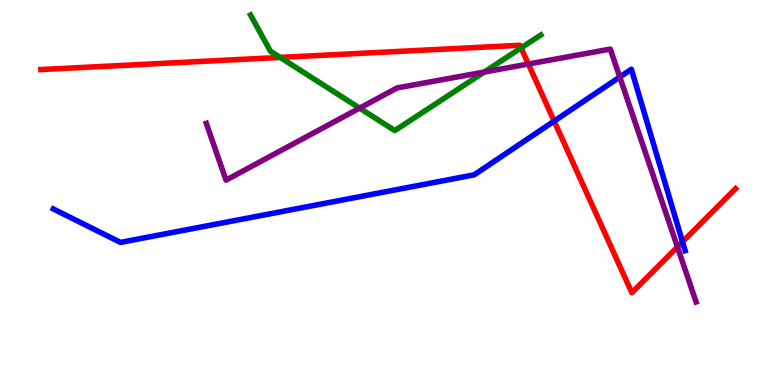[{'lines': ['blue', 'red'], 'intersections': [{'x': 7.15, 'y': 6.85}, {'x': 8.81, 'y': 3.72}]}, {'lines': ['green', 'red'], 'intersections': [{'x': 3.62, 'y': 8.51}, {'x': 6.72, 'y': 8.75}]}, {'lines': ['purple', 'red'], 'intersections': [{'x': 6.82, 'y': 8.34}, {'x': 8.74, 'y': 3.59}]}, {'lines': ['blue', 'green'], 'intersections': []}, {'lines': ['blue', 'purple'], 'intersections': [{'x': 8.0, 'y': 8.0}]}, {'lines': ['green', 'purple'], 'intersections': [{'x': 4.64, 'y': 7.19}, {'x': 6.25, 'y': 8.13}]}]